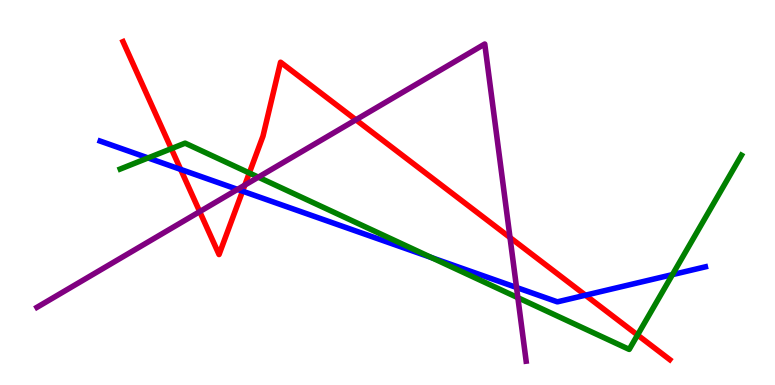[{'lines': ['blue', 'red'], 'intersections': [{'x': 2.33, 'y': 5.6}, {'x': 3.13, 'y': 5.03}, {'x': 7.55, 'y': 2.33}]}, {'lines': ['green', 'red'], 'intersections': [{'x': 2.21, 'y': 6.14}, {'x': 3.22, 'y': 5.51}, {'x': 8.23, 'y': 1.3}]}, {'lines': ['purple', 'red'], 'intersections': [{'x': 2.58, 'y': 4.5}, {'x': 3.16, 'y': 5.19}, {'x': 4.59, 'y': 6.89}, {'x': 6.58, 'y': 3.83}]}, {'lines': ['blue', 'green'], 'intersections': [{'x': 1.91, 'y': 5.9}, {'x': 5.57, 'y': 3.31}, {'x': 8.68, 'y': 2.87}]}, {'lines': ['blue', 'purple'], 'intersections': [{'x': 3.06, 'y': 5.08}, {'x': 6.66, 'y': 2.53}]}, {'lines': ['green', 'purple'], 'intersections': [{'x': 3.33, 'y': 5.4}, {'x': 6.68, 'y': 2.27}]}]